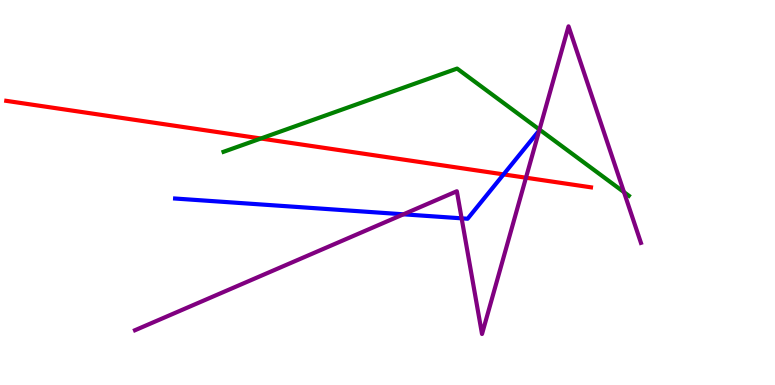[{'lines': ['blue', 'red'], 'intersections': [{'x': 6.5, 'y': 5.47}]}, {'lines': ['green', 'red'], 'intersections': [{'x': 3.37, 'y': 6.4}]}, {'lines': ['purple', 'red'], 'intersections': [{'x': 6.79, 'y': 5.38}]}, {'lines': ['blue', 'green'], 'intersections': []}, {'lines': ['blue', 'purple'], 'intersections': [{'x': 5.21, 'y': 4.43}, {'x': 5.96, 'y': 4.33}]}, {'lines': ['green', 'purple'], 'intersections': [{'x': 6.96, 'y': 6.63}, {'x': 8.05, 'y': 5.01}]}]